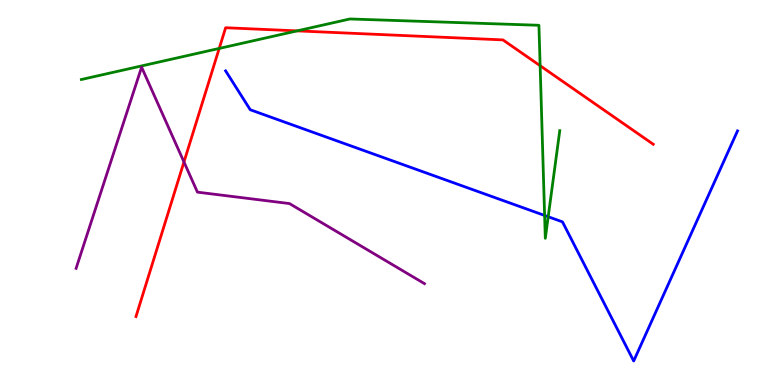[{'lines': ['blue', 'red'], 'intersections': []}, {'lines': ['green', 'red'], 'intersections': [{'x': 2.83, 'y': 8.74}, {'x': 3.83, 'y': 9.2}, {'x': 6.97, 'y': 8.29}]}, {'lines': ['purple', 'red'], 'intersections': [{'x': 2.37, 'y': 5.79}]}, {'lines': ['blue', 'green'], 'intersections': [{'x': 7.03, 'y': 4.4}, {'x': 7.07, 'y': 4.37}]}, {'lines': ['blue', 'purple'], 'intersections': []}, {'lines': ['green', 'purple'], 'intersections': []}]